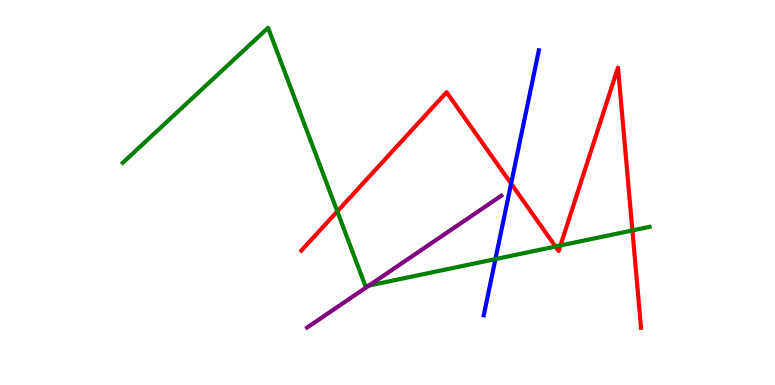[{'lines': ['blue', 'red'], 'intersections': [{'x': 6.6, 'y': 5.23}]}, {'lines': ['green', 'red'], 'intersections': [{'x': 4.35, 'y': 4.51}, {'x': 7.17, 'y': 3.6}, {'x': 7.23, 'y': 3.62}, {'x': 8.16, 'y': 4.01}]}, {'lines': ['purple', 'red'], 'intersections': []}, {'lines': ['blue', 'green'], 'intersections': [{'x': 6.39, 'y': 3.27}]}, {'lines': ['blue', 'purple'], 'intersections': []}, {'lines': ['green', 'purple'], 'intersections': [{'x': 4.76, 'y': 2.58}]}]